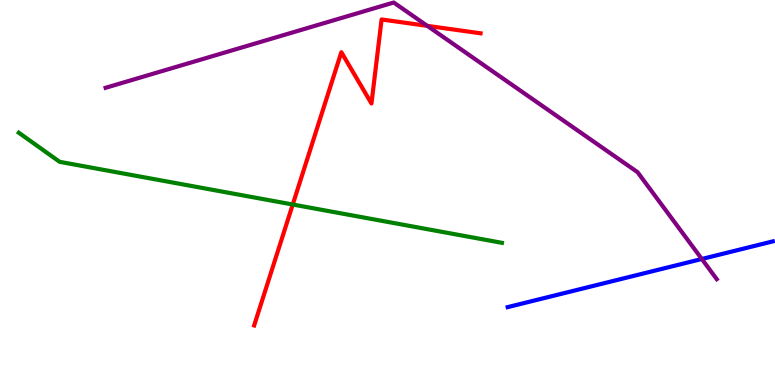[{'lines': ['blue', 'red'], 'intersections': []}, {'lines': ['green', 'red'], 'intersections': [{'x': 3.78, 'y': 4.69}]}, {'lines': ['purple', 'red'], 'intersections': [{'x': 5.51, 'y': 9.33}]}, {'lines': ['blue', 'green'], 'intersections': []}, {'lines': ['blue', 'purple'], 'intersections': [{'x': 9.06, 'y': 3.27}]}, {'lines': ['green', 'purple'], 'intersections': []}]